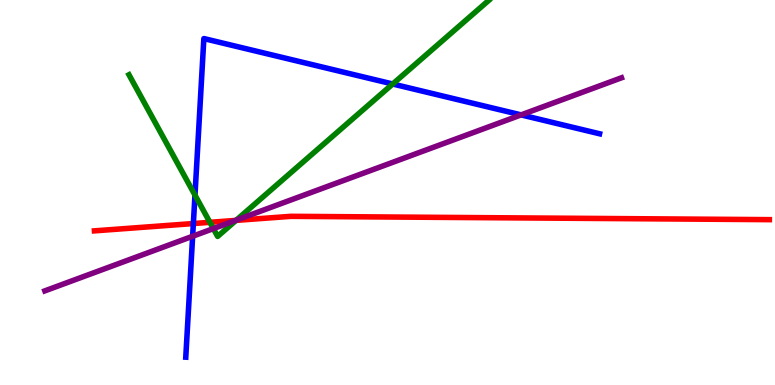[{'lines': ['blue', 'red'], 'intersections': [{'x': 2.49, 'y': 4.19}]}, {'lines': ['green', 'red'], 'intersections': [{'x': 2.71, 'y': 4.23}, {'x': 3.05, 'y': 4.28}]}, {'lines': ['purple', 'red'], 'intersections': [{'x': 3.04, 'y': 4.27}]}, {'lines': ['blue', 'green'], 'intersections': [{'x': 2.52, 'y': 4.93}, {'x': 5.07, 'y': 7.82}]}, {'lines': ['blue', 'purple'], 'intersections': [{'x': 2.49, 'y': 3.86}, {'x': 6.72, 'y': 7.02}]}, {'lines': ['green', 'purple'], 'intersections': [{'x': 2.75, 'y': 4.06}, {'x': 3.05, 'y': 4.28}]}]